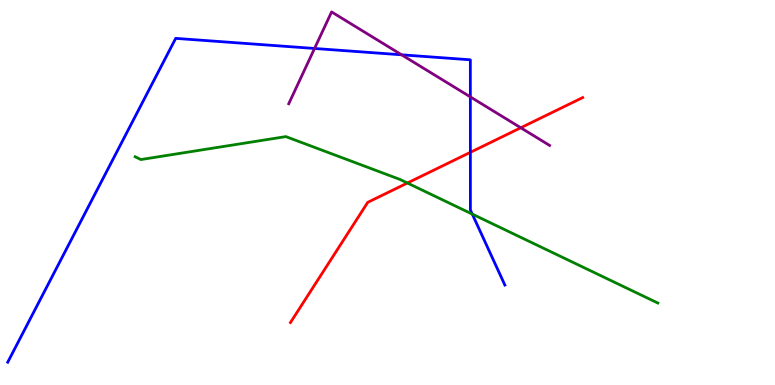[{'lines': ['blue', 'red'], 'intersections': [{'x': 6.07, 'y': 6.04}]}, {'lines': ['green', 'red'], 'intersections': [{'x': 5.26, 'y': 5.25}]}, {'lines': ['purple', 'red'], 'intersections': [{'x': 6.72, 'y': 6.68}]}, {'lines': ['blue', 'green'], 'intersections': [{'x': 6.09, 'y': 4.44}]}, {'lines': ['blue', 'purple'], 'intersections': [{'x': 4.06, 'y': 8.74}, {'x': 5.18, 'y': 8.58}, {'x': 6.07, 'y': 7.48}]}, {'lines': ['green', 'purple'], 'intersections': []}]